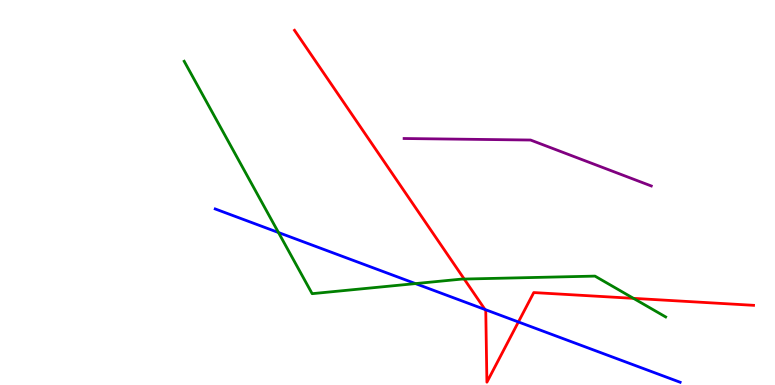[{'lines': ['blue', 'red'], 'intersections': [{'x': 6.26, 'y': 1.96}, {'x': 6.69, 'y': 1.64}]}, {'lines': ['green', 'red'], 'intersections': [{'x': 5.99, 'y': 2.75}, {'x': 8.17, 'y': 2.25}]}, {'lines': ['purple', 'red'], 'intersections': []}, {'lines': ['blue', 'green'], 'intersections': [{'x': 3.59, 'y': 3.96}, {'x': 5.36, 'y': 2.63}]}, {'lines': ['blue', 'purple'], 'intersections': []}, {'lines': ['green', 'purple'], 'intersections': []}]